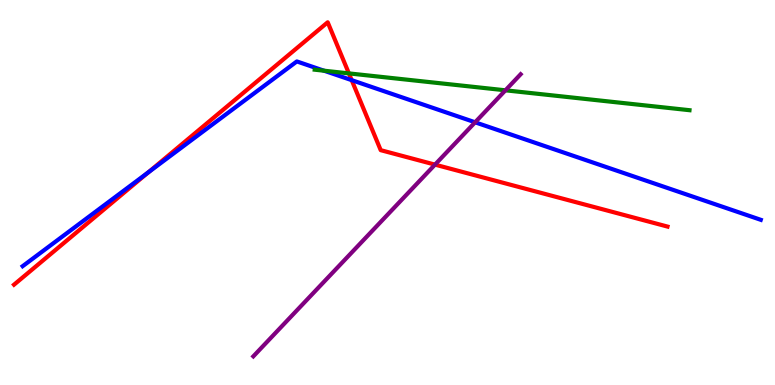[{'lines': ['blue', 'red'], 'intersections': [{'x': 1.91, 'y': 5.52}, {'x': 4.54, 'y': 7.92}]}, {'lines': ['green', 'red'], 'intersections': [{'x': 4.5, 'y': 8.09}]}, {'lines': ['purple', 'red'], 'intersections': [{'x': 5.61, 'y': 5.72}]}, {'lines': ['blue', 'green'], 'intersections': [{'x': 4.18, 'y': 8.16}]}, {'lines': ['blue', 'purple'], 'intersections': [{'x': 6.13, 'y': 6.82}]}, {'lines': ['green', 'purple'], 'intersections': [{'x': 6.52, 'y': 7.65}]}]